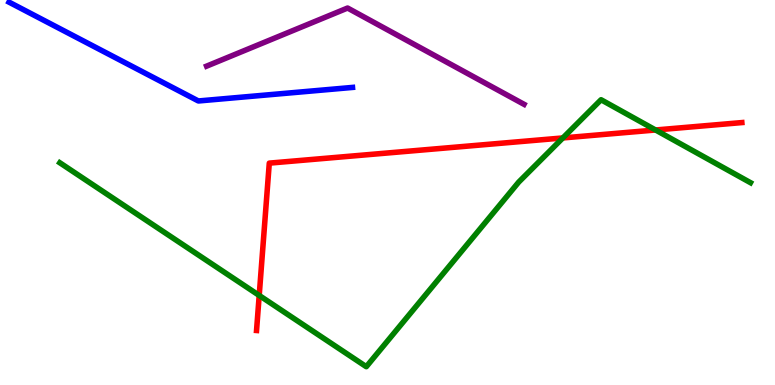[{'lines': ['blue', 'red'], 'intersections': []}, {'lines': ['green', 'red'], 'intersections': [{'x': 3.34, 'y': 2.33}, {'x': 7.26, 'y': 6.42}, {'x': 8.46, 'y': 6.62}]}, {'lines': ['purple', 'red'], 'intersections': []}, {'lines': ['blue', 'green'], 'intersections': []}, {'lines': ['blue', 'purple'], 'intersections': []}, {'lines': ['green', 'purple'], 'intersections': []}]